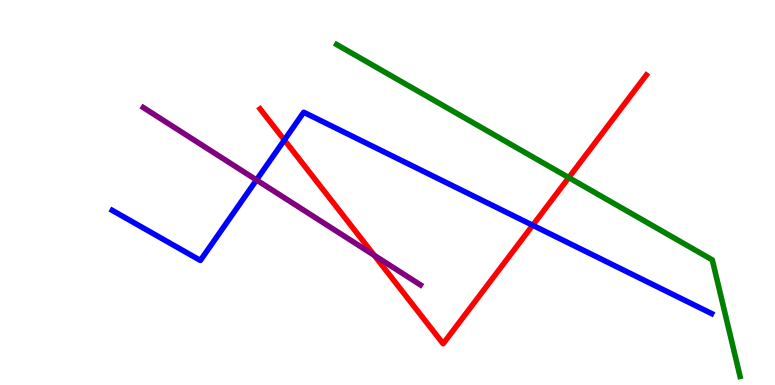[{'lines': ['blue', 'red'], 'intersections': [{'x': 3.67, 'y': 6.36}, {'x': 6.87, 'y': 4.15}]}, {'lines': ['green', 'red'], 'intersections': [{'x': 7.34, 'y': 5.39}]}, {'lines': ['purple', 'red'], 'intersections': [{'x': 4.83, 'y': 3.37}]}, {'lines': ['blue', 'green'], 'intersections': []}, {'lines': ['blue', 'purple'], 'intersections': [{'x': 3.31, 'y': 5.33}]}, {'lines': ['green', 'purple'], 'intersections': []}]